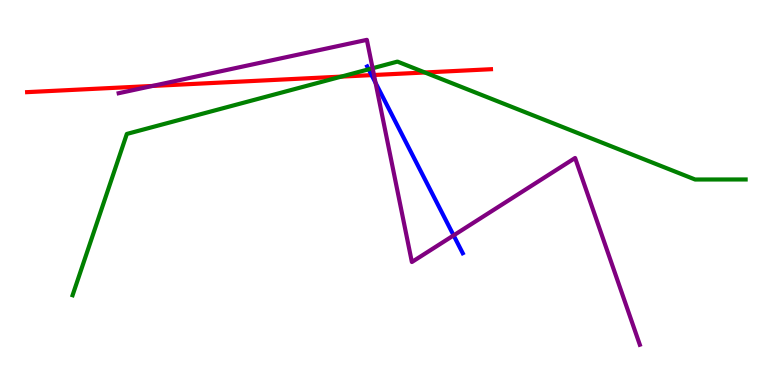[{'lines': ['blue', 'red'], 'intersections': [{'x': 4.79, 'y': 8.05}]}, {'lines': ['green', 'red'], 'intersections': [{'x': 4.4, 'y': 8.01}, {'x': 5.48, 'y': 8.12}]}, {'lines': ['purple', 'red'], 'intersections': [{'x': 1.97, 'y': 7.77}, {'x': 4.83, 'y': 8.05}]}, {'lines': ['blue', 'green'], 'intersections': [{'x': 4.76, 'y': 8.2}]}, {'lines': ['blue', 'purple'], 'intersections': [{'x': 4.85, 'y': 7.85}, {'x': 5.85, 'y': 3.89}]}, {'lines': ['green', 'purple'], 'intersections': [{'x': 4.81, 'y': 8.23}]}]